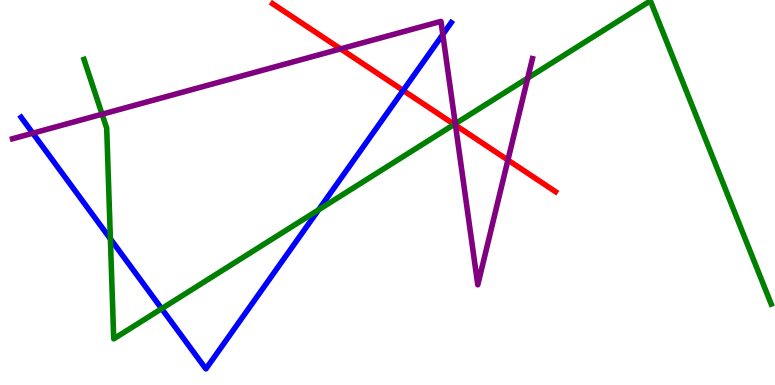[{'lines': ['blue', 'red'], 'intersections': [{'x': 5.2, 'y': 7.65}]}, {'lines': ['green', 'red'], 'intersections': [{'x': 5.86, 'y': 6.77}]}, {'lines': ['purple', 'red'], 'intersections': [{'x': 4.4, 'y': 8.73}, {'x': 5.88, 'y': 6.75}, {'x': 6.55, 'y': 5.84}]}, {'lines': ['blue', 'green'], 'intersections': [{'x': 1.42, 'y': 3.8}, {'x': 2.09, 'y': 1.98}, {'x': 4.11, 'y': 4.55}]}, {'lines': ['blue', 'purple'], 'intersections': [{'x': 0.423, 'y': 6.54}, {'x': 5.71, 'y': 9.1}]}, {'lines': ['green', 'purple'], 'intersections': [{'x': 1.32, 'y': 7.03}, {'x': 5.87, 'y': 6.79}, {'x': 6.81, 'y': 7.97}]}]